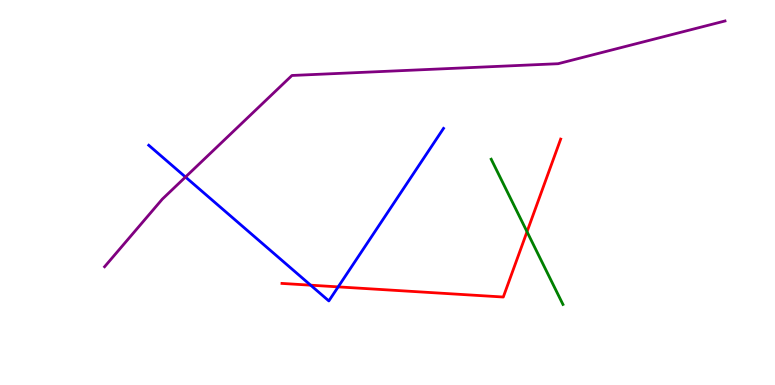[{'lines': ['blue', 'red'], 'intersections': [{'x': 4.01, 'y': 2.59}, {'x': 4.36, 'y': 2.55}]}, {'lines': ['green', 'red'], 'intersections': [{'x': 6.8, 'y': 3.98}]}, {'lines': ['purple', 'red'], 'intersections': []}, {'lines': ['blue', 'green'], 'intersections': []}, {'lines': ['blue', 'purple'], 'intersections': [{'x': 2.39, 'y': 5.4}]}, {'lines': ['green', 'purple'], 'intersections': []}]